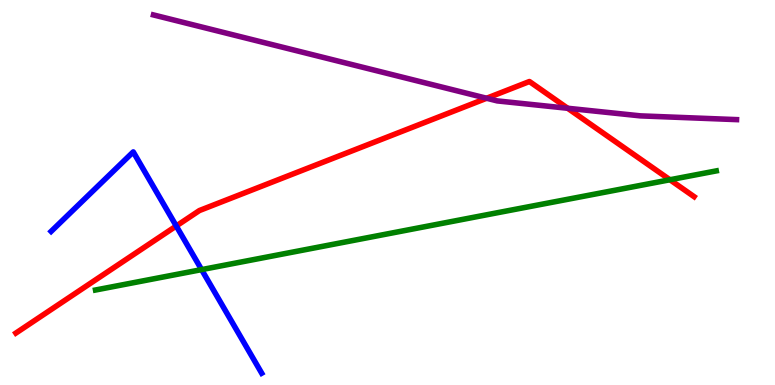[{'lines': ['blue', 'red'], 'intersections': [{'x': 2.27, 'y': 4.13}]}, {'lines': ['green', 'red'], 'intersections': [{'x': 8.64, 'y': 5.33}]}, {'lines': ['purple', 'red'], 'intersections': [{'x': 6.28, 'y': 7.45}, {'x': 7.32, 'y': 7.19}]}, {'lines': ['blue', 'green'], 'intersections': [{'x': 2.6, 'y': 3.0}]}, {'lines': ['blue', 'purple'], 'intersections': []}, {'lines': ['green', 'purple'], 'intersections': []}]